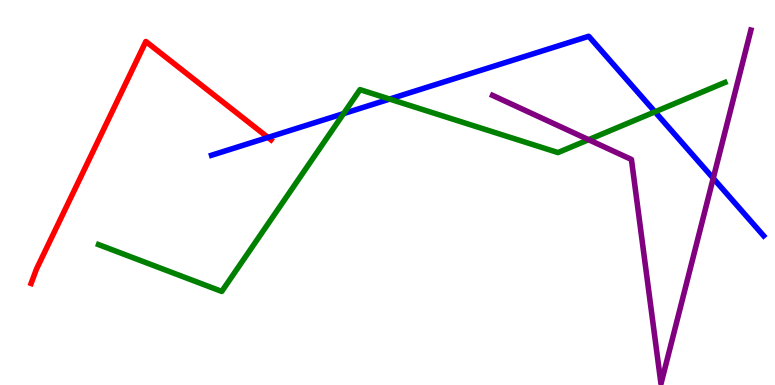[{'lines': ['blue', 'red'], 'intersections': [{'x': 3.46, 'y': 6.43}]}, {'lines': ['green', 'red'], 'intersections': []}, {'lines': ['purple', 'red'], 'intersections': []}, {'lines': ['blue', 'green'], 'intersections': [{'x': 4.43, 'y': 7.05}, {'x': 5.03, 'y': 7.43}, {'x': 8.45, 'y': 7.1}]}, {'lines': ['blue', 'purple'], 'intersections': [{'x': 9.2, 'y': 5.37}]}, {'lines': ['green', 'purple'], 'intersections': [{'x': 7.59, 'y': 6.37}]}]